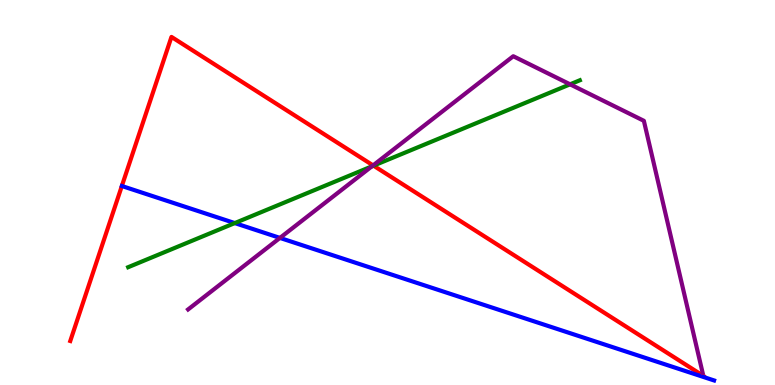[{'lines': ['blue', 'red'], 'intersections': []}, {'lines': ['green', 'red'], 'intersections': [{'x': 4.82, 'y': 5.7}]}, {'lines': ['purple', 'red'], 'intersections': [{'x': 4.81, 'y': 5.7}]}, {'lines': ['blue', 'green'], 'intersections': [{'x': 3.03, 'y': 4.21}]}, {'lines': ['blue', 'purple'], 'intersections': [{'x': 3.61, 'y': 3.82}]}, {'lines': ['green', 'purple'], 'intersections': [{'x': 4.8, 'y': 5.68}, {'x': 7.36, 'y': 7.81}]}]